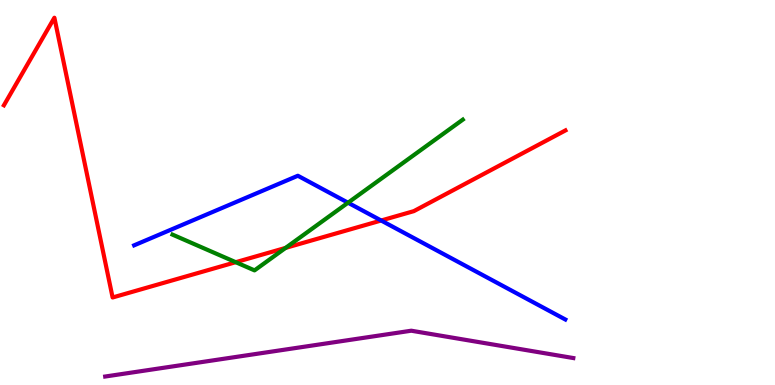[{'lines': ['blue', 'red'], 'intersections': [{'x': 4.92, 'y': 4.27}]}, {'lines': ['green', 'red'], 'intersections': [{'x': 3.04, 'y': 3.19}, {'x': 3.68, 'y': 3.56}]}, {'lines': ['purple', 'red'], 'intersections': []}, {'lines': ['blue', 'green'], 'intersections': [{'x': 4.49, 'y': 4.73}]}, {'lines': ['blue', 'purple'], 'intersections': []}, {'lines': ['green', 'purple'], 'intersections': []}]